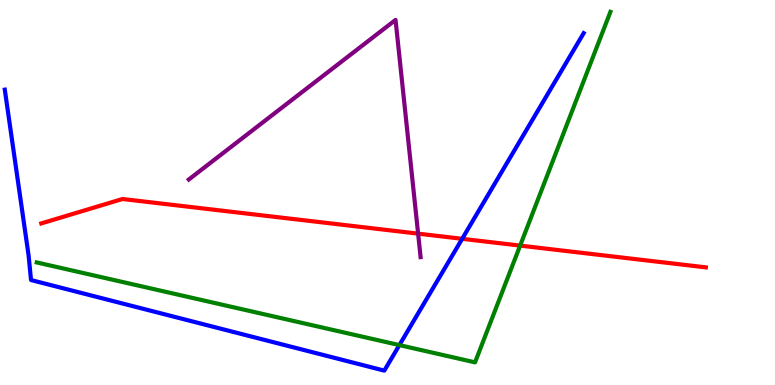[{'lines': ['blue', 'red'], 'intersections': [{'x': 5.96, 'y': 3.8}]}, {'lines': ['green', 'red'], 'intersections': [{'x': 6.71, 'y': 3.62}]}, {'lines': ['purple', 'red'], 'intersections': [{'x': 5.4, 'y': 3.93}]}, {'lines': ['blue', 'green'], 'intersections': [{'x': 5.15, 'y': 1.04}]}, {'lines': ['blue', 'purple'], 'intersections': []}, {'lines': ['green', 'purple'], 'intersections': []}]